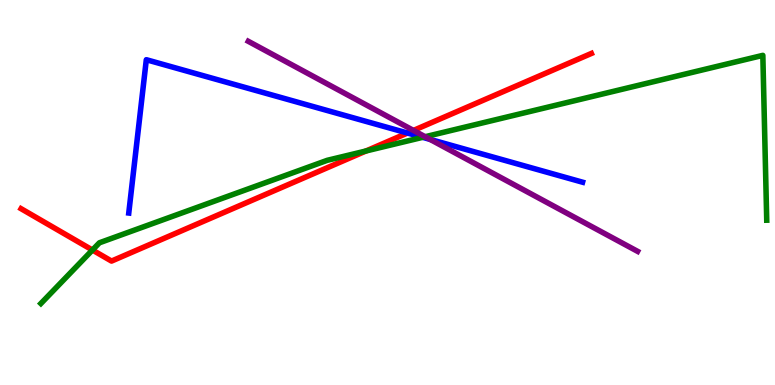[{'lines': ['blue', 'red'], 'intersections': [{'x': 5.26, 'y': 6.54}]}, {'lines': ['green', 'red'], 'intersections': [{'x': 1.19, 'y': 3.51}, {'x': 4.72, 'y': 6.08}]}, {'lines': ['purple', 'red'], 'intersections': [{'x': 5.34, 'y': 6.61}]}, {'lines': ['blue', 'green'], 'intersections': [{'x': 5.45, 'y': 6.43}]}, {'lines': ['blue', 'purple'], 'intersections': [{'x': 5.55, 'y': 6.38}]}, {'lines': ['green', 'purple'], 'intersections': [{'x': 5.49, 'y': 6.45}]}]